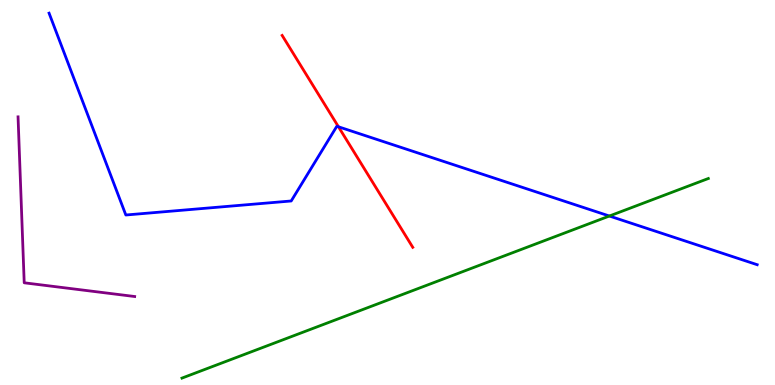[{'lines': ['blue', 'red'], 'intersections': [{'x': 4.37, 'y': 6.71}]}, {'lines': ['green', 'red'], 'intersections': []}, {'lines': ['purple', 'red'], 'intersections': []}, {'lines': ['blue', 'green'], 'intersections': [{'x': 7.86, 'y': 4.39}]}, {'lines': ['blue', 'purple'], 'intersections': []}, {'lines': ['green', 'purple'], 'intersections': []}]